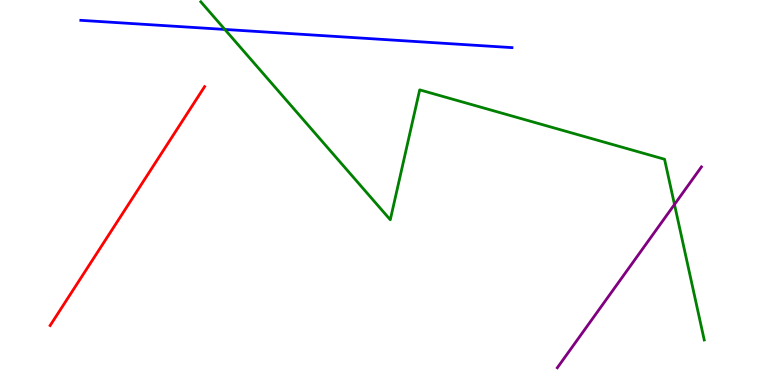[{'lines': ['blue', 'red'], 'intersections': []}, {'lines': ['green', 'red'], 'intersections': []}, {'lines': ['purple', 'red'], 'intersections': []}, {'lines': ['blue', 'green'], 'intersections': [{'x': 2.9, 'y': 9.24}]}, {'lines': ['blue', 'purple'], 'intersections': []}, {'lines': ['green', 'purple'], 'intersections': [{'x': 8.7, 'y': 4.69}]}]